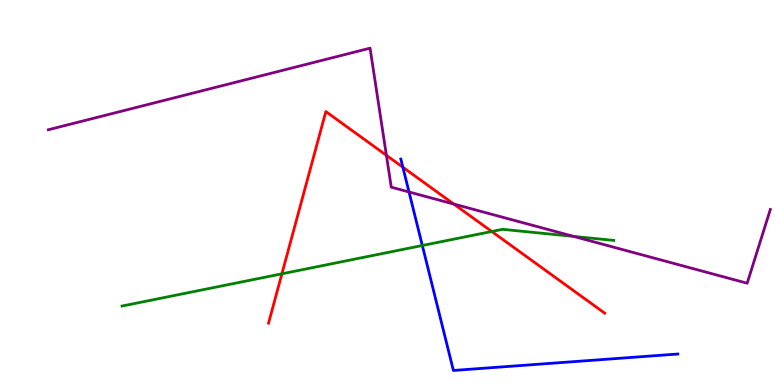[{'lines': ['blue', 'red'], 'intersections': [{'x': 5.2, 'y': 5.66}]}, {'lines': ['green', 'red'], 'intersections': [{'x': 3.64, 'y': 2.89}, {'x': 6.35, 'y': 3.99}]}, {'lines': ['purple', 'red'], 'intersections': [{'x': 4.99, 'y': 5.97}, {'x': 5.86, 'y': 4.7}]}, {'lines': ['blue', 'green'], 'intersections': [{'x': 5.45, 'y': 3.62}]}, {'lines': ['blue', 'purple'], 'intersections': [{'x': 5.28, 'y': 5.01}]}, {'lines': ['green', 'purple'], 'intersections': [{'x': 7.4, 'y': 3.86}]}]